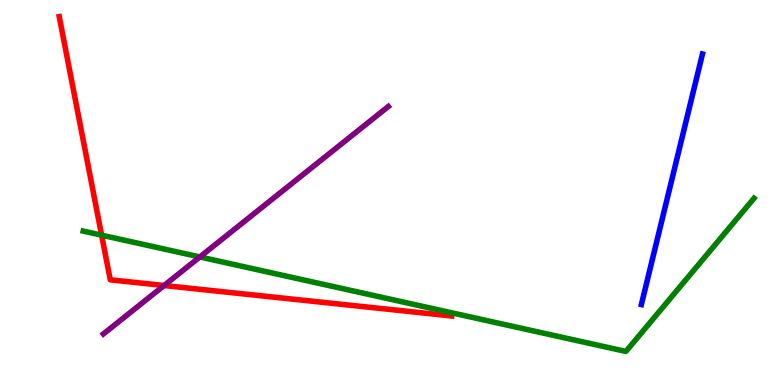[{'lines': ['blue', 'red'], 'intersections': []}, {'lines': ['green', 'red'], 'intersections': [{'x': 1.31, 'y': 3.89}]}, {'lines': ['purple', 'red'], 'intersections': [{'x': 2.12, 'y': 2.58}]}, {'lines': ['blue', 'green'], 'intersections': []}, {'lines': ['blue', 'purple'], 'intersections': []}, {'lines': ['green', 'purple'], 'intersections': [{'x': 2.58, 'y': 3.33}]}]